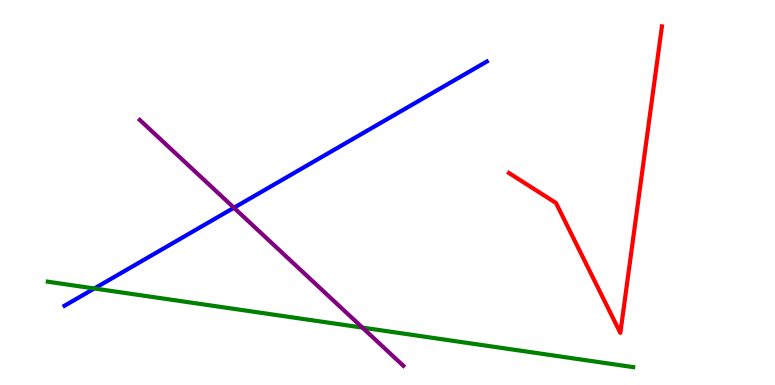[{'lines': ['blue', 'red'], 'intersections': []}, {'lines': ['green', 'red'], 'intersections': []}, {'lines': ['purple', 'red'], 'intersections': []}, {'lines': ['blue', 'green'], 'intersections': [{'x': 1.22, 'y': 2.51}]}, {'lines': ['blue', 'purple'], 'intersections': [{'x': 3.02, 'y': 4.6}]}, {'lines': ['green', 'purple'], 'intersections': [{'x': 4.68, 'y': 1.49}]}]